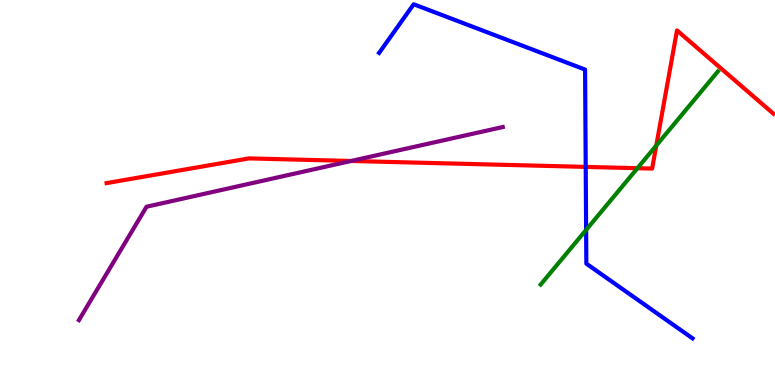[{'lines': ['blue', 'red'], 'intersections': [{'x': 7.56, 'y': 5.67}]}, {'lines': ['green', 'red'], 'intersections': [{'x': 8.22, 'y': 5.63}, {'x': 8.47, 'y': 6.22}]}, {'lines': ['purple', 'red'], 'intersections': [{'x': 4.53, 'y': 5.82}]}, {'lines': ['blue', 'green'], 'intersections': [{'x': 7.56, 'y': 4.03}]}, {'lines': ['blue', 'purple'], 'intersections': []}, {'lines': ['green', 'purple'], 'intersections': []}]